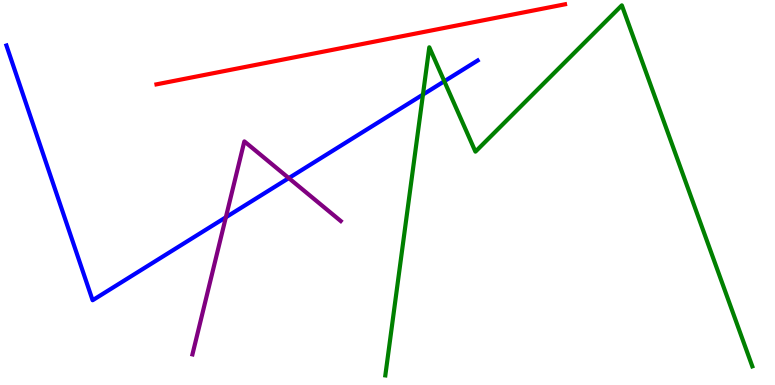[{'lines': ['blue', 'red'], 'intersections': []}, {'lines': ['green', 'red'], 'intersections': []}, {'lines': ['purple', 'red'], 'intersections': []}, {'lines': ['blue', 'green'], 'intersections': [{'x': 5.46, 'y': 7.54}, {'x': 5.73, 'y': 7.89}]}, {'lines': ['blue', 'purple'], 'intersections': [{'x': 2.91, 'y': 4.36}, {'x': 3.73, 'y': 5.37}]}, {'lines': ['green', 'purple'], 'intersections': []}]